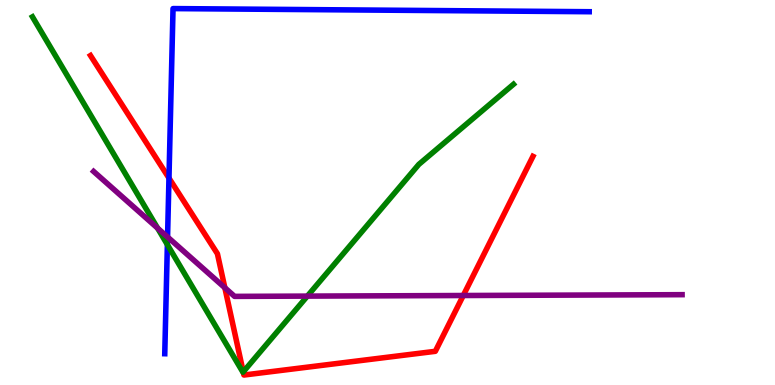[{'lines': ['blue', 'red'], 'intersections': [{'x': 2.18, 'y': 5.37}]}, {'lines': ['green', 'red'], 'intersections': [{'x': 3.14, 'y': 0.34}]}, {'lines': ['purple', 'red'], 'intersections': [{'x': 2.9, 'y': 2.53}, {'x': 5.98, 'y': 2.32}]}, {'lines': ['blue', 'green'], 'intersections': [{'x': 2.16, 'y': 3.64}]}, {'lines': ['blue', 'purple'], 'intersections': [{'x': 2.16, 'y': 3.84}]}, {'lines': ['green', 'purple'], 'intersections': [{'x': 2.03, 'y': 4.07}, {'x': 3.97, 'y': 2.31}]}]